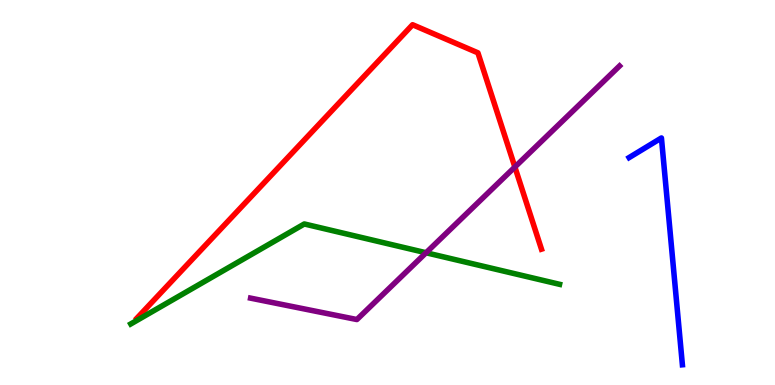[{'lines': ['blue', 'red'], 'intersections': []}, {'lines': ['green', 'red'], 'intersections': []}, {'lines': ['purple', 'red'], 'intersections': [{'x': 6.64, 'y': 5.66}]}, {'lines': ['blue', 'green'], 'intersections': []}, {'lines': ['blue', 'purple'], 'intersections': []}, {'lines': ['green', 'purple'], 'intersections': [{'x': 5.5, 'y': 3.43}]}]